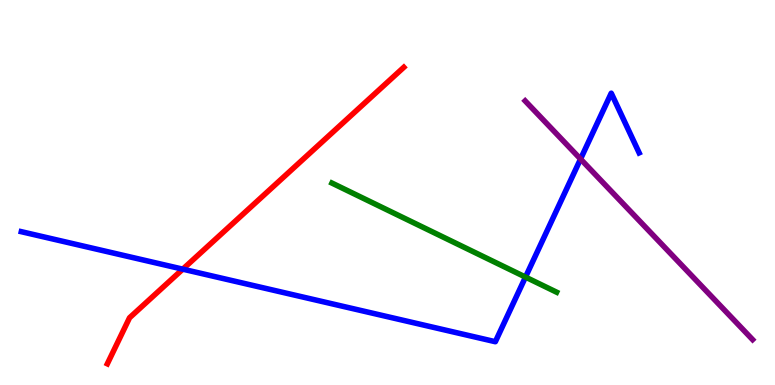[{'lines': ['blue', 'red'], 'intersections': [{'x': 2.36, 'y': 3.01}]}, {'lines': ['green', 'red'], 'intersections': []}, {'lines': ['purple', 'red'], 'intersections': []}, {'lines': ['blue', 'green'], 'intersections': [{'x': 6.78, 'y': 2.8}]}, {'lines': ['blue', 'purple'], 'intersections': [{'x': 7.49, 'y': 5.87}]}, {'lines': ['green', 'purple'], 'intersections': []}]